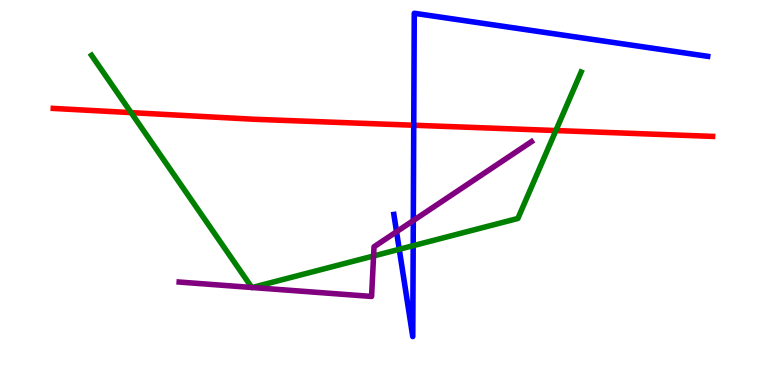[{'lines': ['blue', 'red'], 'intersections': [{'x': 5.34, 'y': 6.75}]}, {'lines': ['green', 'red'], 'intersections': [{'x': 1.69, 'y': 7.07}, {'x': 7.17, 'y': 6.61}]}, {'lines': ['purple', 'red'], 'intersections': []}, {'lines': ['blue', 'green'], 'intersections': [{'x': 5.15, 'y': 3.52}, {'x': 5.33, 'y': 3.62}]}, {'lines': ['blue', 'purple'], 'intersections': [{'x': 5.12, 'y': 3.98}, {'x': 5.33, 'y': 4.27}]}, {'lines': ['green', 'purple'], 'intersections': [{'x': 3.25, 'y': 2.53}, {'x': 3.25, 'y': 2.53}, {'x': 4.82, 'y': 3.35}]}]